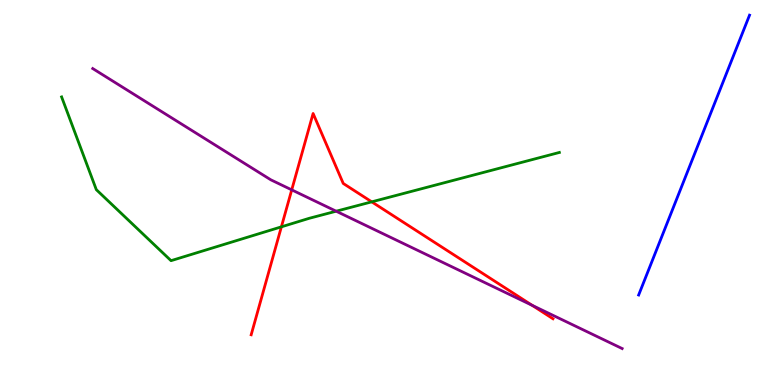[{'lines': ['blue', 'red'], 'intersections': []}, {'lines': ['green', 'red'], 'intersections': [{'x': 3.63, 'y': 4.11}, {'x': 4.8, 'y': 4.76}]}, {'lines': ['purple', 'red'], 'intersections': [{'x': 3.76, 'y': 5.07}, {'x': 6.87, 'y': 2.07}]}, {'lines': ['blue', 'green'], 'intersections': []}, {'lines': ['blue', 'purple'], 'intersections': []}, {'lines': ['green', 'purple'], 'intersections': [{'x': 4.34, 'y': 4.51}]}]